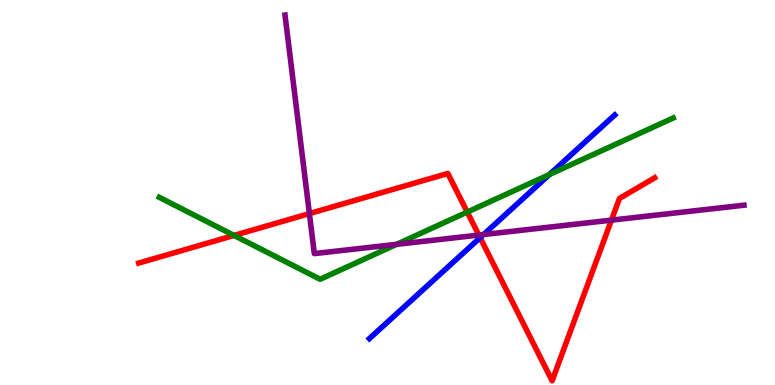[{'lines': ['blue', 'red'], 'intersections': [{'x': 6.2, 'y': 3.83}]}, {'lines': ['green', 'red'], 'intersections': [{'x': 3.02, 'y': 3.88}, {'x': 6.03, 'y': 4.49}]}, {'lines': ['purple', 'red'], 'intersections': [{'x': 3.99, 'y': 4.45}, {'x': 6.18, 'y': 3.89}, {'x': 7.89, 'y': 4.28}]}, {'lines': ['blue', 'green'], 'intersections': [{'x': 7.09, 'y': 5.47}]}, {'lines': ['blue', 'purple'], 'intersections': [{'x': 6.24, 'y': 3.91}]}, {'lines': ['green', 'purple'], 'intersections': [{'x': 5.12, 'y': 3.65}]}]